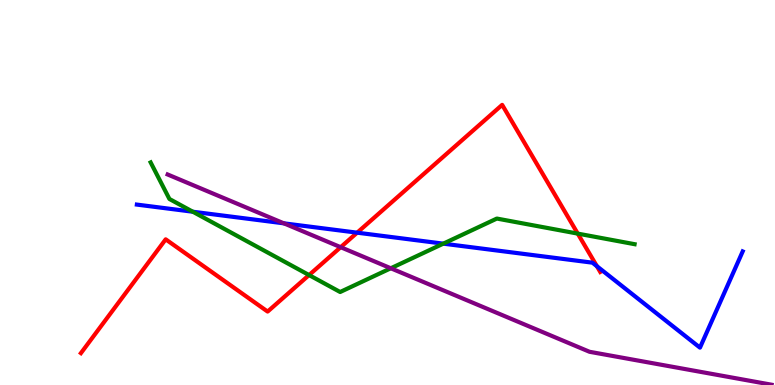[{'lines': ['blue', 'red'], 'intersections': [{'x': 4.61, 'y': 3.96}, {'x': 7.7, 'y': 3.09}]}, {'lines': ['green', 'red'], 'intersections': [{'x': 3.99, 'y': 2.86}, {'x': 7.45, 'y': 3.93}]}, {'lines': ['purple', 'red'], 'intersections': [{'x': 4.4, 'y': 3.58}]}, {'lines': ['blue', 'green'], 'intersections': [{'x': 2.49, 'y': 4.5}, {'x': 5.72, 'y': 3.67}]}, {'lines': ['blue', 'purple'], 'intersections': [{'x': 3.66, 'y': 4.2}]}, {'lines': ['green', 'purple'], 'intersections': [{'x': 5.04, 'y': 3.03}]}]